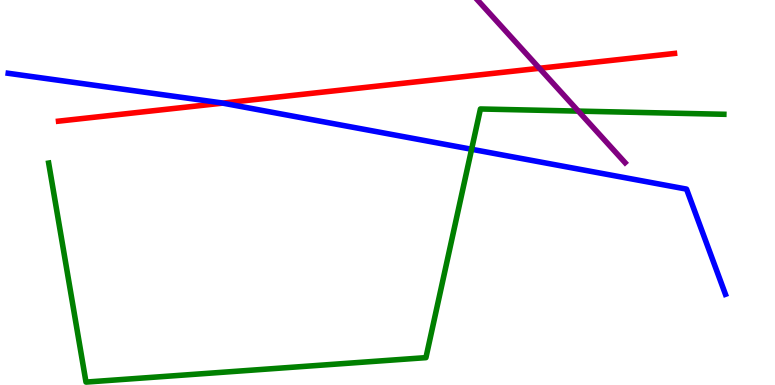[{'lines': ['blue', 'red'], 'intersections': [{'x': 2.87, 'y': 7.32}]}, {'lines': ['green', 'red'], 'intersections': []}, {'lines': ['purple', 'red'], 'intersections': [{'x': 6.96, 'y': 8.23}]}, {'lines': ['blue', 'green'], 'intersections': [{'x': 6.09, 'y': 6.12}]}, {'lines': ['blue', 'purple'], 'intersections': []}, {'lines': ['green', 'purple'], 'intersections': [{'x': 7.46, 'y': 7.11}]}]